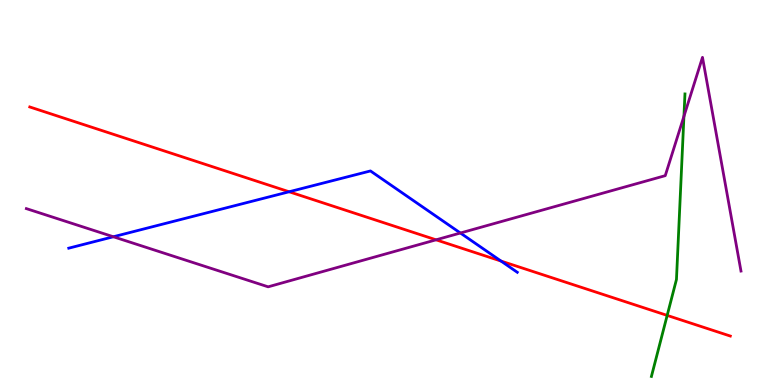[{'lines': ['blue', 'red'], 'intersections': [{'x': 3.73, 'y': 5.02}, {'x': 6.46, 'y': 3.22}]}, {'lines': ['green', 'red'], 'intersections': [{'x': 8.61, 'y': 1.81}]}, {'lines': ['purple', 'red'], 'intersections': [{'x': 5.63, 'y': 3.77}]}, {'lines': ['blue', 'green'], 'intersections': []}, {'lines': ['blue', 'purple'], 'intersections': [{'x': 1.46, 'y': 3.85}, {'x': 5.94, 'y': 3.95}]}, {'lines': ['green', 'purple'], 'intersections': [{'x': 8.82, 'y': 6.98}]}]